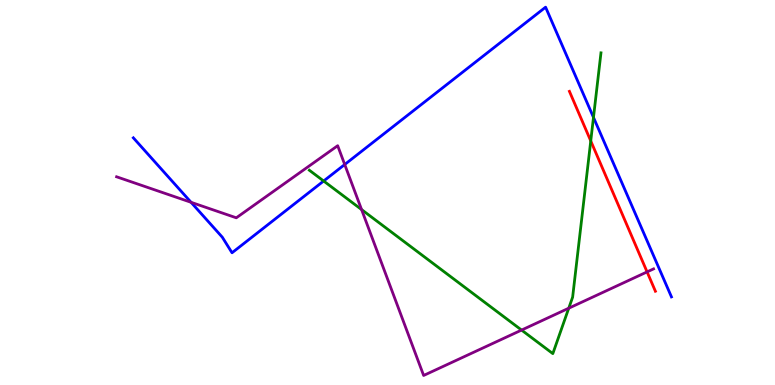[{'lines': ['blue', 'red'], 'intersections': []}, {'lines': ['green', 'red'], 'intersections': [{'x': 7.62, 'y': 6.34}]}, {'lines': ['purple', 'red'], 'intersections': [{'x': 8.35, 'y': 2.94}]}, {'lines': ['blue', 'green'], 'intersections': [{'x': 4.18, 'y': 5.3}, {'x': 7.66, 'y': 6.95}]}, {'lines': ['blue', 'purple'], 'intersections': [{'x': 2.47, 'y': 4.75}, {'x': 4.45, 'y': 5.73}]}, {'lines': ['green', 'purple'], 'intersections': [{'x': 4.67, 'y': 4.56}, {'x': 6.73, 'y': 1.43}, {'x': 7.34, 'y': 1.99}]}]